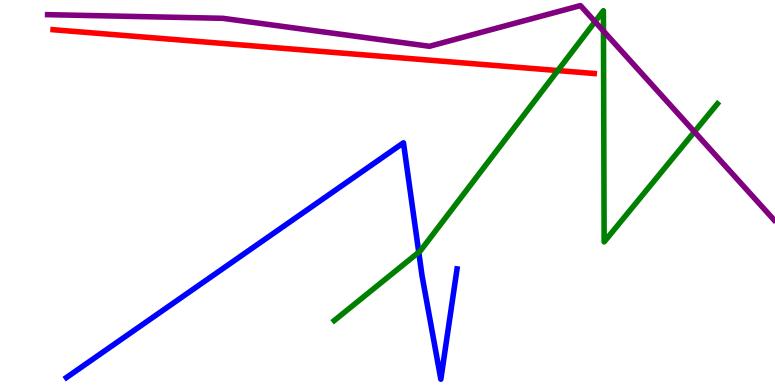[{'lines': ['blue', 'red'], 'intersections': []}, {'lines': ['green', 'red'], 'intersections': [{'x': 7.2, 'y': 8.17}]}, {'lines': ['purple', 'red'], 'intersections': []}, {'lines': ['blue', 'green'], 'intersections': [{'x': 5.4, 'y': 3.45}]}, {'lines': ['blue', 'purple'], 'intersections': []}, {'lines': ['green', 'purple'], 'intersections': [{'x': 7.68, 'y': 9.44}, {'x': 7.79, 'y': 9.19}, {'x': 8.96, 'y': 6.58}]}]